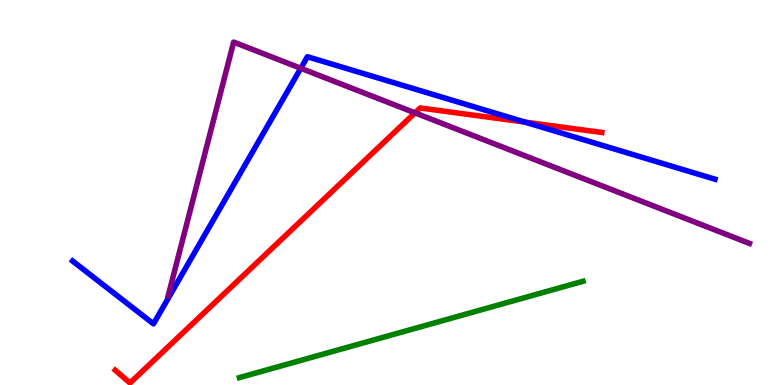[{'lines': ['blue', 'red'], 'intersections': [{'x': 6.77, 'y': 6.83}]}, {'lines': ['green', 'red'], 'intersections': []}, {'lines': ['purple', 'red'], 'intersections': [{'x': 5.35, 'y': 7.07}]}, {'lines': ['blue', 'green'], 'intersections': []}, {'lines': ['blue', 'purple'], 'intersections': [{'x': 3.88, 'y': 8.23}]}, {'lines': ['green', 'purple'], 'intersections': []}]